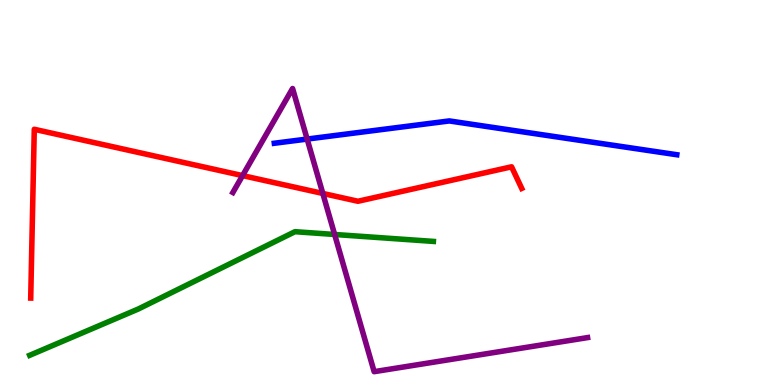[{'lines': ['blue', 'red'], 'intersections': []}, {'lines': ['green', 'red'], 'intersections': []}, {'lines': ['purple', 'red'], 'intersections': [{'x': 3.13, 'y': 5.44}, {'x': 4.17, 'y': 4.98}]}, {'lines': ['blue', 'green'], 'intersections': []}, {'lines': ['blue', 'purple'], 'intersections': [{'x': 3.96, 'y': 6.39}]}, {'lines': ['green', 'purple'], 'intersections': [{'x': 4.32, 'y': 3.91}]}]